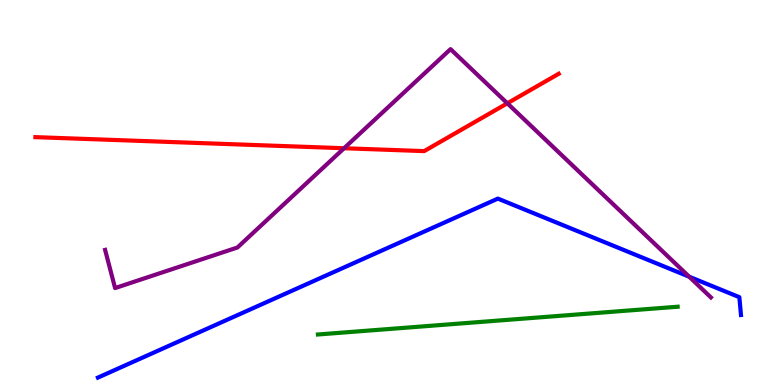[{'lines': ['blue', 'red'], 'intersections': []}, {'lines': ['green', 'red'], 'intersections': []}, {'lines': ['purple', 'red'], 'intersections': [{'x': 4.44, 'y': 6.15}, {'x': 6.55, 'y': 7.32}]}, {'lines': ['blue', 'green'], 'intersections': []}, {'lines': ['blue', 'purple'], 'intersections': [{'x': 8.89, 'y': 2.81}]}, {'lines': ['green', 'purple'], 'intersections': []}]